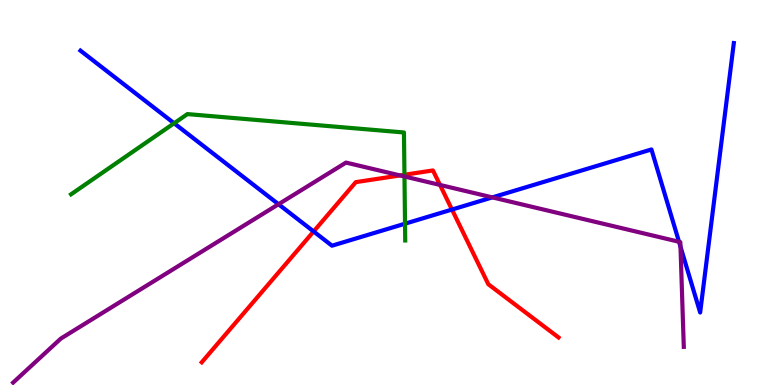[{'lines': ['blue', 'red'], 'intersections': [{'x': 4.05, 'y': 3.99}, {'x': 5.83, 'y': 4.56}]}, {'lines': ['green', 'red'], 'intersections': [{'x': 5.22, 'y': 5.46}]}, {'lines': ['purple', 'red'], 'intersections': [{'x': 5.16, 'y': 5.44}, {'x': 5.68, 'y': 5.2}]}, {'lines': ['blue', 'green'], 'intersections': [{'x': 2.25, 'y': 6.8}, {'x': 5.23, 'y': 4.19}]}, {'lines': ['blue', 'purple'], 'intersections': [{'x': 3.59, 'y': 4.7}, {'x': 6.35, 'y': 4.87}, {'x': 8.76, 'y': 3.72}, {'x': 8.78, 'y': 3.59}]}, {'lines': ['green', 'purple'], 'intersections': [{'x': 5.22, 'y': 5.42}]}]